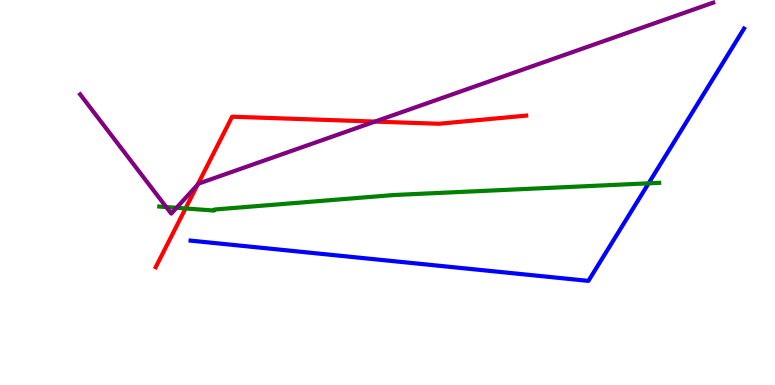[{'lines': ['blue', 'red'], 'intersections': []}, {'lines': ['green', 'red'], 'intersections': [{'x': 2.39, 'y': 4.59}]}, {'lines': ['purple', 'red'], 'intersections': [{'x': 2.55, 'y': 5.2}, {'x': 4.84, 'y': 6.84}]}, {'lines': ['blue', 'green'], 'intersections': [{'x': 8.37, 'y': 5.24}]}, {'lines': ['blue', 'purple'], 'intersections': []}, {'lines': ['green', 'purple'], 'intersections': [{'x': 2.15, 'y': 4.62}, {'x': 2.28, 'y': 4.6}]}]